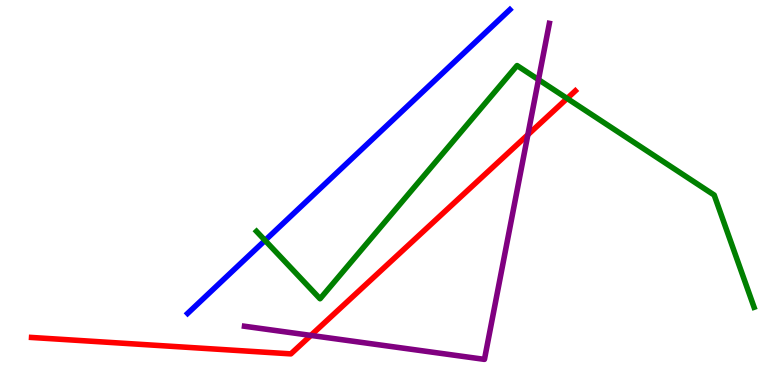[{'lines': ['blue', 'red'], 'intersections': []}, {'lines': ['green', 'red'], 'intersections': [{'x': 7.32, 'y': 7.44}]}, {'lines': ['purple', 'red'], 'intersections': [{'x': 4.01, 'y': 1.29}, {'x': 6.81, 'y': 6.5}]}, {'lines': ['blue', 'green'], 'intersections': [{'x': 3.42, 'y': 3.76}]}, {'lines': ['blue', 'purple'], 'intersections': []}, {'lines': ['green', 'purple'], 'intersections': [{'x': 6.95, 'y': 7.93}]}]